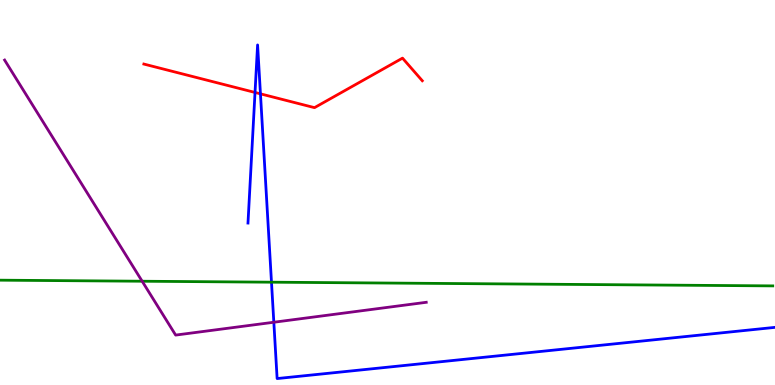[{'lines': ['blue', 'red'], 'intersections': [{'x': 3.29, 'y': 7.6}, {'x': 3.36, 'y': 7.56}]}, {'lines': ['green', 'red'], 'intersections': []}, {'lines': ['purple', 'red'], 'intersections': []}, {'lines': ['blue', 'green'], 'intersections': [{'x': 3.5, 'y': 2.67}]}, {'lines': ['blue', 'purple'], 'intersections': [{'x': 3.53, 'y': 1.63}]}, {'lines': ['green', 'purple'], 'intersections': [{'x': 1.83, 'y': 2.7}]}]